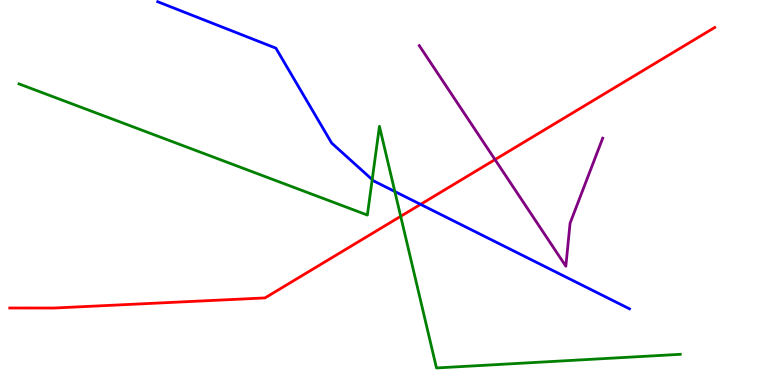[{'lines': ['blue', 'red'], 'intersections': [{'x': 5.43, 'y': 4.69}]}, {'lines': ['green', 'red'], 'intersections': [{'x': 5.17, 'y': 4.38}]}, {'lines': ['purple', 'red'], 'intersections': [{'x': 6.39, 'y': 5.85}]}, {'lines': ['blue', 'green'], 'intersections': [{'x': 4.8, 'y': 5.34}, {'x': 5.09, 'y': 5.03}]}, {'lines': ['blue', 'purple'], 'intersections': []}, {'lines': ['green', 'purple'], 'intersections': []}]